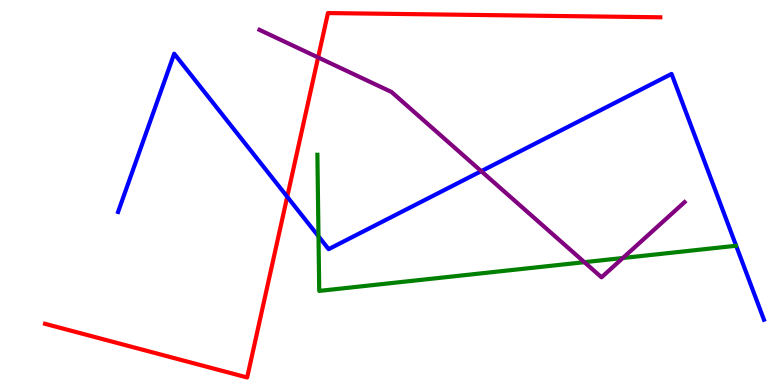[{'lines': ['blue', 'red'], 'intersections': [{'x': 3.71, 'y': 4.89}]}, {'lines': ['green', 'red'], 'intersections': []}, {'lines': ['purple', 'red'], 'intersections': [{'x': 4.1, 'y': 8.51}]}, {'lines': ['blue', 'green'], 'intersections': [{'x': 4.11, 'y': 3.86}]}, {'lines': ['blue', 'purple'], 'intersections': [{'x': 6.21, 'y': 5.55}]}, {'lines': ['green', 'purple'], 'intersections': [{'x': 7.54, 'y': 3.19}, {'x': 8.04, 'y': 3.3}]}]